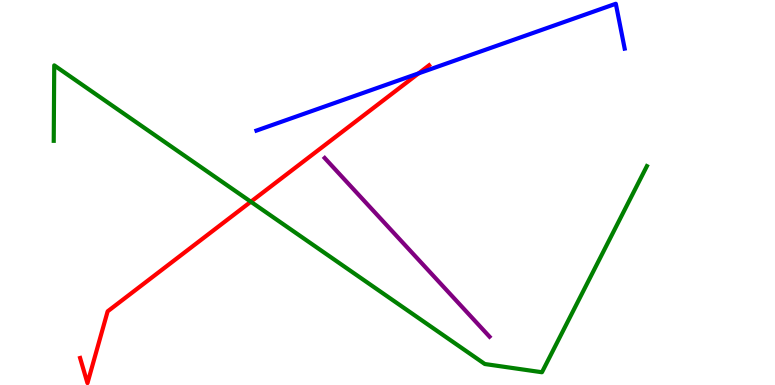[{'lines': ['blue', 'red'], 'intersections': [{'x': 5.4, 'y': 8.09}]}, {'lines': ['green', 'red'], 'intersections': [{'x': 3.24, 'y': 4.76}]}, {'lines': ['purple', 'red'], 'intersections': []}, {'lines': ['blue', 'green'], 'intersections': []}, {'lines': ['blue', 'purple'], 'intersections': []}, {'lines': ['green', 'purple'], 'intersections': []}]